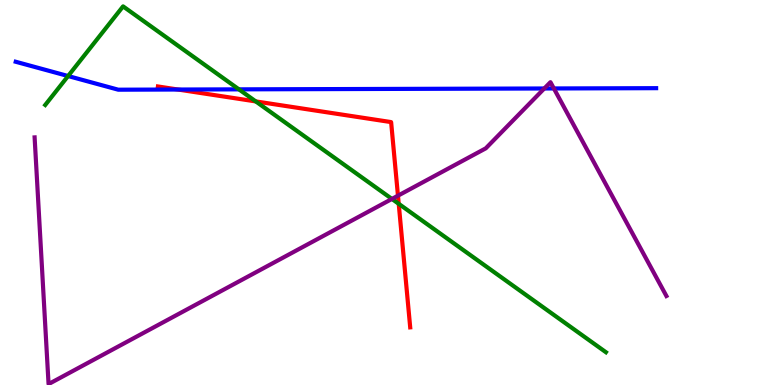[{'lines': ['blue', 'red'], 'intersections': [{'x': 2.3, 'y': 7.67}]}, {'lines': ['green', 'red'], 'intersections': [{'x': 3.3, 'y': 7.37}, {'x': 5.14, 'y': 4.71}]}, {'lines': ['purple', 'red'], 'intersections': [{'x': 5.14, 'y': 4.92}]}, {'lines': ['blue', 'green'], 'intersections': [{'x': 0.879, 'y': 8.03}, {'x': 3.08, 'y': 7.68}]}, {'lines': ['blue', 'purple'], 'intersections': [{'x': 7.02, 'y': 7.7}, {'x': 7.15, 'y': 7.7}]}, {'lines': ['green', 'purple'], 'intersections': [{'x': 5.06, 'y': 4.83}]}]